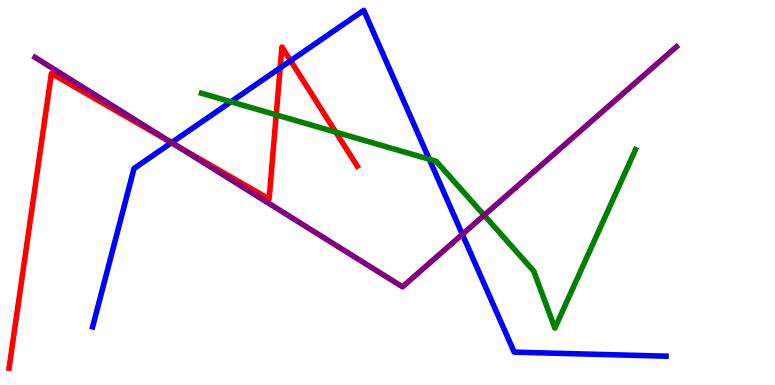[{'lines': ['blue', 'red'], 'intersections': [{'x': 2.21, 'y': 6.29}, {'x': 3.62, 'y': 8.24}, {'x': 3.75, 'y': 8.42}]}, {'lines': ['green', 'red'], 'intersections': [{'x': 3.56, 'y': 7.02}, {'x': 4.33, 'y': 6.57}]}, {'lines': ['purple', 'red'], 'intersections': [{'x': 2.25, 'y': 6.25}]}, {'lines': ['blue', 'green'], 'intersections': [{'x': 2.98, 'y': 7.36}, {'x': 5.54, 'y': 5.86}]}, {'lines': ['blue', 'purple'], 'intersections': [{'x': 2.21, 'y': 6.3}, {'x': 5.97, 'y': 3.91}]}, {'lines': ['green', 'purple'], 'intersections': [{'x': 6.25, 'y': 4.41}]}]